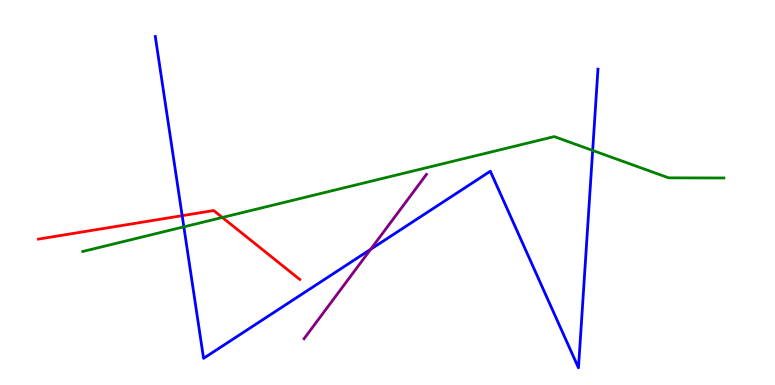[{'lines': ['blue', 'red'], 'intersections': [{'x': 2.35, 'y': 4.4}]}, {'lines': ['green', 'red'], 'intersections': [{'x': 2.87, 'y': 4.35}]}, {'lines': ['purple', 'red'], 'intersections': []}, {'lines': ['blue', 'green'], 'intersections': [{'x': 2.37, 'y': 4.11}, {'x': 7.65, 'y': 6.09}]}, {'lines': ['blue', 'purple'], 'intersections': [{'x': 4.78, 'y': 3.52}]}, {'lines': ['green', 'purple'], 'intersections': []}]